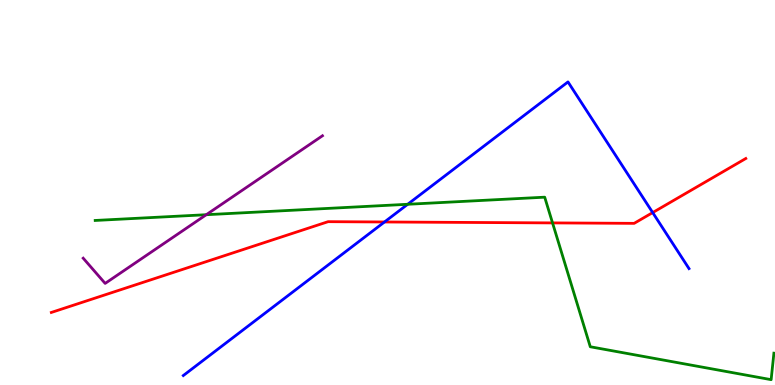[{'lines': ['blue', 'red'], 'intersections': [{'x': 4.96, 'y': 4.23}, {'x': 8.42, 'y': 4.48}]}, {'lines': ['green', 'red'], 'intersections': [{'x': 7.13, 'y': 4.21}]}, {'lines': ['purple', 'red'], 'intersections': []}, {'lines': ['blue', 'green'], 'intersections': [{'x': 5.26, 'y': 4.69}]}, {'lines': ['blue', 'purple'], 'intersections': []}, {'lines': ['green', 'purple'], 'intersections': [{'x': 2.66, 'y': 4.42}]}]